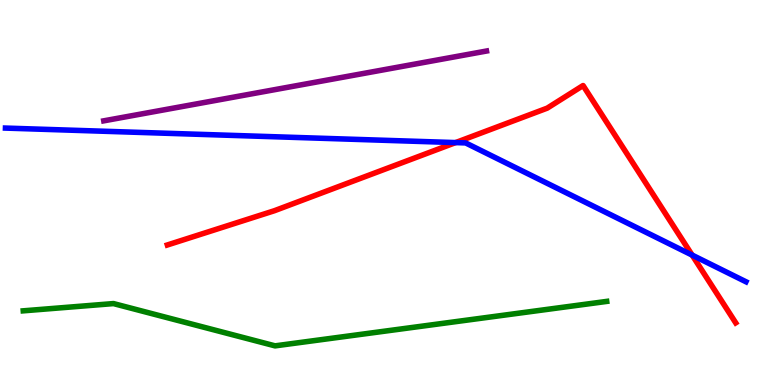[{'lines': ['blue', 'red'], 'intersections': [{'x': 5.88, 'y': 6.3}, {'x': 8.93, 'y': 3.37}]}, {'lines': ['green', 'red'], 'intersections': []}, {'lines': ['purple', 'red'], 'intersections': []}, {'lines': ['blue', 'green'], 'intersections': []}, {'lines': ['blue', 'purple'], 'intersections': []}, {'lines': ['green', 'purple'], 'intersections': []}]